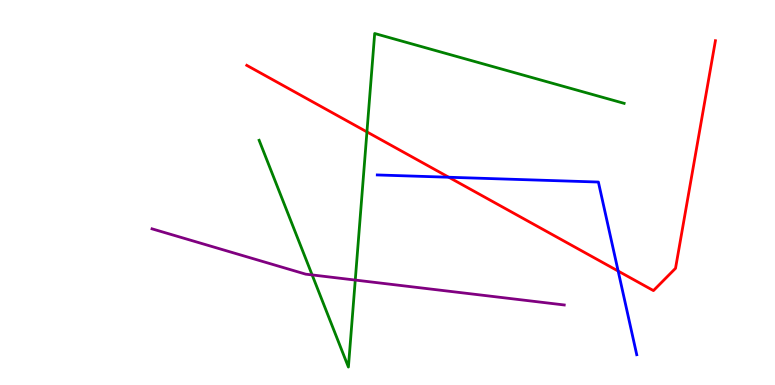[{'lines': ['blue', 'red'], 'intersections': [{'x': 5.79, 'y': 5.4}, {'x': 7.98, 'y': 2.96}]}, {'lines': ['green', 'red'], 'intersections': [{'x': 4.73, 'y': 6.57}]}, {'lines': ['purple', 'red'], 'intersections': []}, {'lines': ['blue', 'green'], 'intersections': []}, {'lines': ['blue', 'purple'], 'intersections': []}, {'lines': ['green', 'purple'], 'intersections': [{'x': 4.03, 'y': 2.86}, {'x': 4.58, 'y': 2.73}]}]